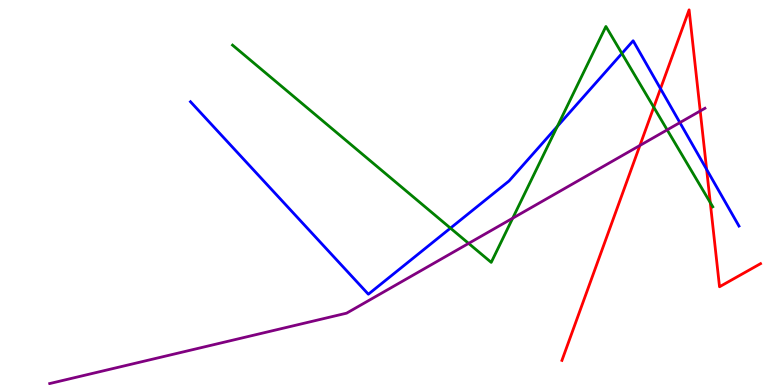[{'lines': ['blue', 'red'], 'intersections': [{'x': 8.52, 'y': 7.7}, {'x': 9.12, 'y': 5.6}]}, {'lines': ['green', 'red'], 'intersections': [{'x': 8.44, 'y': 7.21}, {'x': 9.16, 'y': 4.74}]}, {'lines': ['purple', 'red'], 'intersections': [{'x': 8.26, 'y': 6.22}, {'x': 9.03, 'y': 7.12}]}, {'lines': ['blue', 'green'], 'intersections': [{'x': 5.81, 'y': 4.07}, {'x': 7.19, 'y': 6.72}, {'x': 8.02, 'y': 8.61}]}, {'lines': ['blue', 'purple'], 'intersections': [{'x': 8.77, 'y': 6.82}]}, {'lines': ['green', 'purple'], 'intersections': [{'x': 6.05, 'y': 3.68}, {'x': 6.62, 'y': 4.33}, {'x': 8.61, 'y': 6.63}]}]